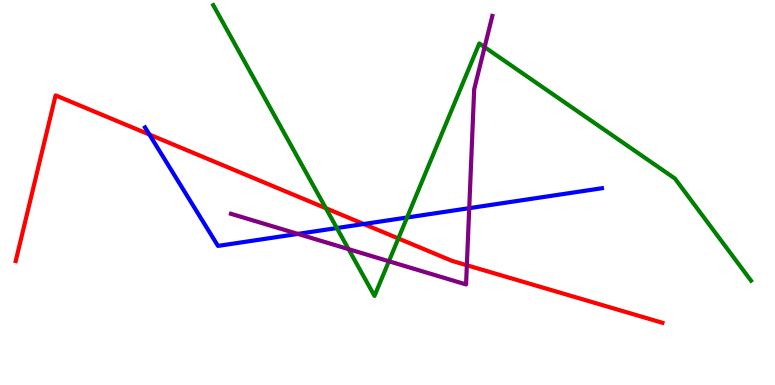[{'lines': ['blue', 'red'], 'intersections': [{'x': 1.93, 'y': 6.51}, {'x': 4.69, 'y': 4.18}]}, {'lines': ['green', 'red'], 'intersections': [{'x': 4.2, 'y': 4.59}, {'x': 5.14, 'y': 3.81}]}, {'lines': ['purple', 'red'], 'intersections': [{'x': 6.02, 'y': 3.11}]}, {'lines': ['blue', 'green'], 'intersections': [{'x': 4.35, 'y': 4.08}, {'x': 5.25, 'y': 4.35}]}, {'lines': ['blue', 'purple'], 'intersections': [{'x': 3.84, 'y': 3.92}, {'x': 6.05, 'y': 4.59}]}, {'lines': ['green', 'purple'], 'intersections': [{'x': 4.5, 'y': 3.53}, {'x': 5.02, 'y': 3.21}, {'x': 6.25, 'y': 8.78}]}]